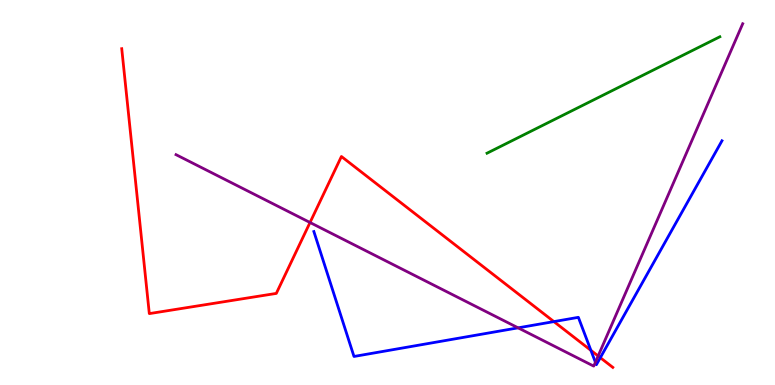[{'lines': ['blue', 'red'], 'intersections': [{'x': 7.15, 'y': 1.65}, {'x': 7.62, 'y': 0.9}, {'x': 7.75, 'y': 0.71}]}, {'lines': ['green', 'red'], 'intersections': []}, {'lines': ['purple', 'red'], 'intersections': [{'x': 4.0, 'y': 4.22}, {'x': 7.72, 'y': 0.754}]}, {'lines': ['blue', 'green'], 'intersections': []}, {'lines': ['blue', 'purple'], 'intersections': [{'x': 6.69, 'y': 1.48}, {'x': 7.68, 'y': 0.591}]}, {'lines': ['green', 'purple'], 'intersections': []}]